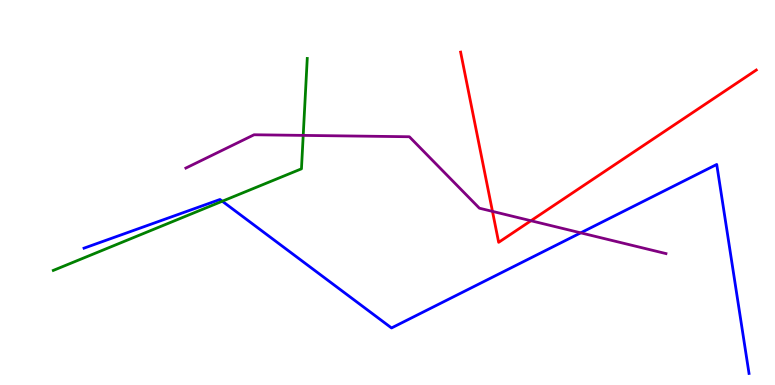[{'lines': ['blue', 'red'], 'intersections': []}, {'lines': ['green', 'red'], 'intersections': []}, {'lines': ['purple', 'red'], 'intersections': [{'x': 6.35, 'y': 4.51}, {'x': 6.85, 'y': 4.27}]}, {'lines': ['blue', 'green'], 'intersections': [{'x': 2.87, 'y': 4.77}]}, {'lines': ['blue', 'purple'], 'intersections': [{'x': 7.49, 'y': 3.95}]}, {'lines': ['green', 'purple'], 'intersections': [{'x': 3.91, 'y': 6.48}]}]